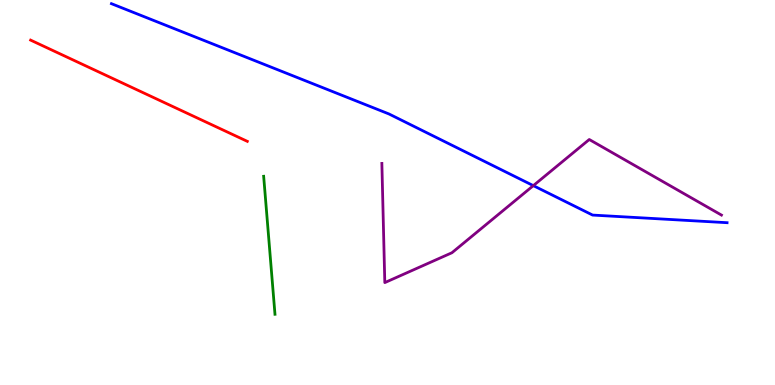[{'lines': ['blue', 'red'], 'intersections': []}, {'lines': ['green', 'red'], 'intersections': []}, {'lines': ['purple', 'red'], 'intersections': []}, {'lines': ['blue', 'green'], 'intersections': []}, {'lines': ['blue', 'purple'], 'intersections': [{'x': 6.88, 'y': 5.18}]}, {'lines': ['green', 'purple'], 'intersections': []}]